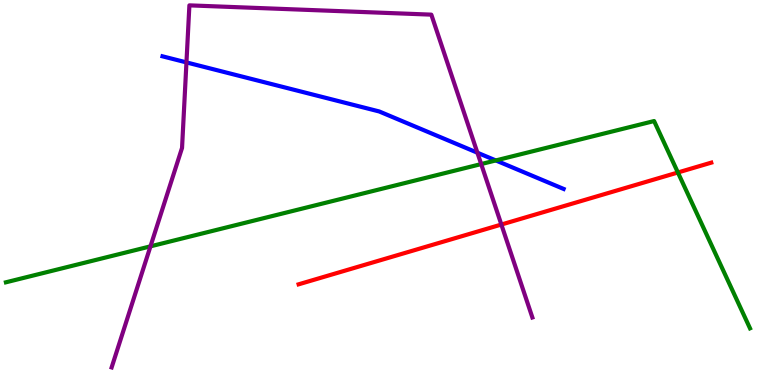[{'lines': ['blue', 'red'], 'intersections': []}, {'lines': ['green', 'red'], 'intersections': [{'x': 8.75, 'y': 5.52}]}, {'lines': ['purple', 'red'], 'intersections': [{'x': 6.47, 'y': 4.17}]}, {'lines': ['blue', 'green'], 'intersections': [{'x': 6.4, 'y': 5.83}]}, {'lines': ['blue', 'purple'], 'intersections': [{'x': 2.41, 'y': 8.38}, {'x': 6.16, 'y': 6.03}]}, {'lines': ['green', 'purple'], 'intersections': [{'x': 1.94, 'y': 3.6}, {'x': 6.21, 'y': 5.74}]}]